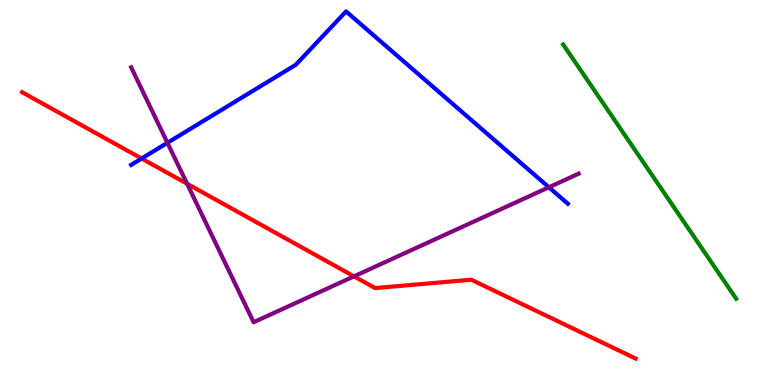[{'lines': ['blue', 'red'], 'intersections': [{'x': 1.83, 'y': 5.88}]}, {'lines': ['green', 'red'], 'intersections': []}, {'lines': ['purple', 'red'], 'intersections': [{'x': 2.41, 'y': 5.23}, {'x': 4.57, 'y': 2.82}]}, {'lines': ['blue', 'green'], 'intersections': []}, {'lines': ['blue', 'purple'], 'intersections': [{'x': 2.16, 'y': 6.29}, {'x': 7.08, 'y': 5.14}]}, {'lines': ['green', 'purple'], 'intersections': []}]